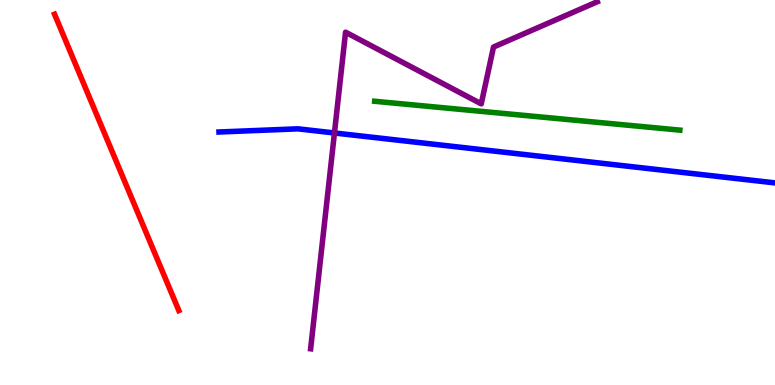[{'lines': ['blue', 'red'], 'intersections': []}, {'lines': ['green', 'red'], 'intersections': []}, {'lines': ['purple', 'red'], 'intersections': []}, {'lines': ['blue', 'green'], 'intersections': []}, {'lines': ['blue', 'purple'], 'intersections': [{'x': 4.32, 'y': 6.55}]}, {'lines': ['green', 'purple'], 'intersections': []}]